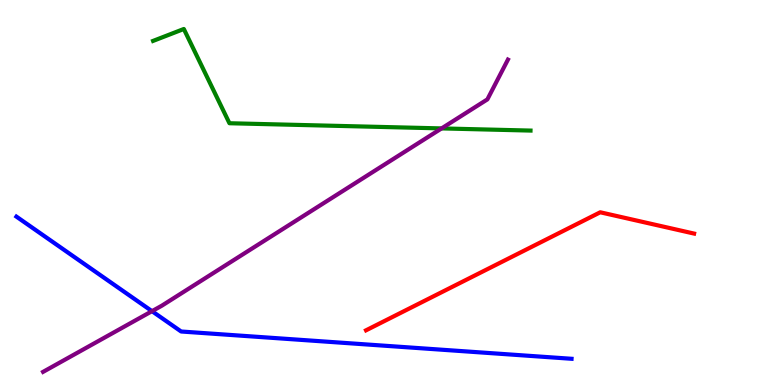[{'lines': ['blue', 'red'], 'intersections': []}, {'lines': ['green', 'red'], 'intersections': []}, {'lines': ['purple', 'red'], 'intersections': []}, {'lines': ['blue', 'green'], 'intersections': []}, {'lines': ['blue', 'purple'], 'intersections': [{'x': 1.96, 'y': 1.92}]}, {'lines': ['green', 'purple'], 'intersections': [{'x': 5.7, 'y': 6.66}]}]